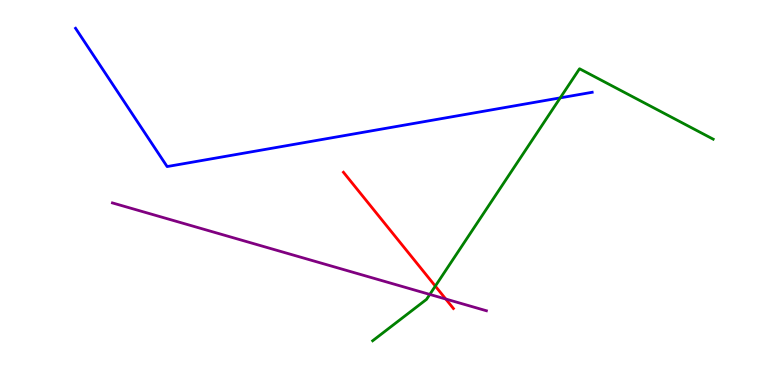[{'lines': ['blue', 'red'], 'intersections': []}, {'lines': ['green', 'red'], 'intersections': [{'x': 5.62, 'y': 2.57}]}, {'lines': ['purple', 'red'], 'intersections': [{'x': 5.75, 'y': 2.23}]}, {'lines': ['blue', 'green'], 'intersections': [{'x': 7.23, 'y': 7.46}]}, {'lines': ['blue', 'purple'], 'intersections': []}, {'lines': ['green', 'purple'], 'intersections': [{'x': 5.55, 'y': 2.35}]}]